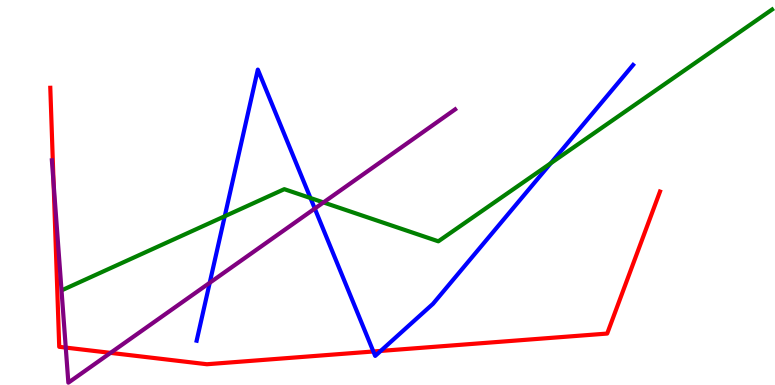[{'lines': ['blue', 'red'], 'intersections': [{'x': 4.82, 'y': 0.871}, {'x': 4.91, 'y': 0.885}]}, {'lines': ['green', 'red'], 'intersections': []}, {'lines': ['purple', 'red'], 'intersections': [{'x': 0.692, 'y': 5.23}, {'x': 0.848, 'y': 0.972}, {'x': 1.43, 'y': 0.835}]}, {'lines': ['blue', 'green'], 'intersections': [{'x': 2.9, 'y': 4.38}, {'x': 4.01, 'y': 4.86}, {'x': 7.11, 'y': 5.76}]}, {'lines': ['blue', 'purple'], 'intersections': [{'x': 2.71, 'y': 2.65}, {'x': 4.06, 'y': 4.58}]}, {'lines': ['green', 'purple'], 'intersections': [{'x': 4.17, 'y': 4.74}]}]